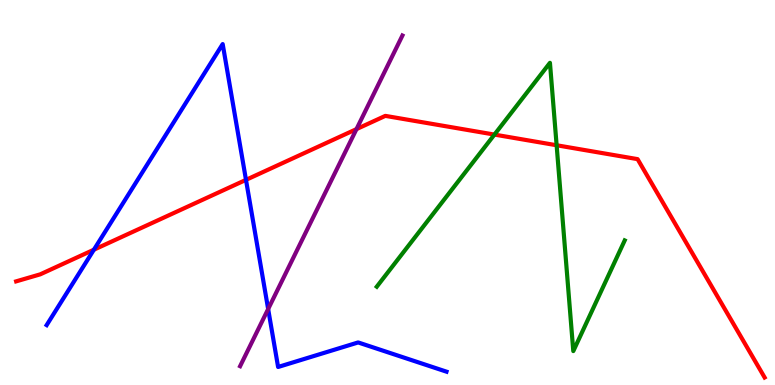[{'lines': ['blue', 'red'], 'intersections': [{'x': 1.21, 'y': 3.51}, {'x': 3.17, 'y': 5.33}]}, {'lines': ['green', 'red'], 'intersections': [{'x': 6.38, 'y': 6.5}, {'x': 7.18, 'y': 6.23}]}, {'lines': ['purple', 'red'], 'intersections': [{'x': 4.6, 'y': 6.65}]}, {'lines': ['blue', 'green'], 'intersections': []}, {'lines': ['blue', 'purple'], 'intersections': [{'x': 3.46, 'y': 1.97}]}, {'lines': ['green', 'purple'], 'intersections': []}]